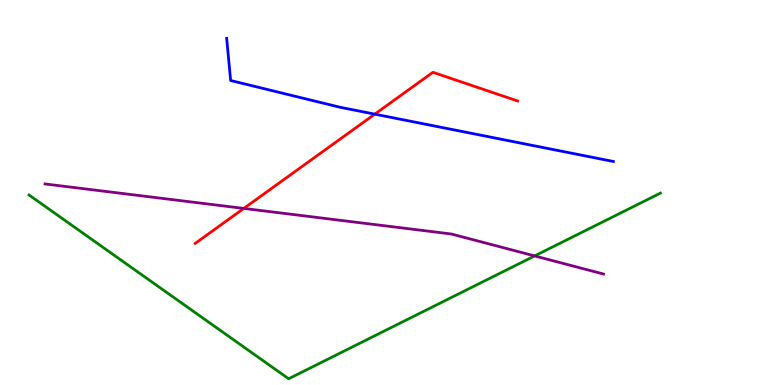[{'lines': ['blue', 'red'], 'intersections': [{'x': 4.84, 'y': 7.03}]}, {'lines': ['green', 'red'], 'intersections': []}, {'lines': ['purple', 'red'], 'intersections': [{'x': 3.15, 'y': 4.59}]}, {'lines': ['blue', 'green'], 'intersections': []}, {'lines': ['blue', 'purple'], 'intersections': []}, {'lines': ['green', 'purple'], 'intersections': [{'x': 6.9, 'y': 3.35}]}]